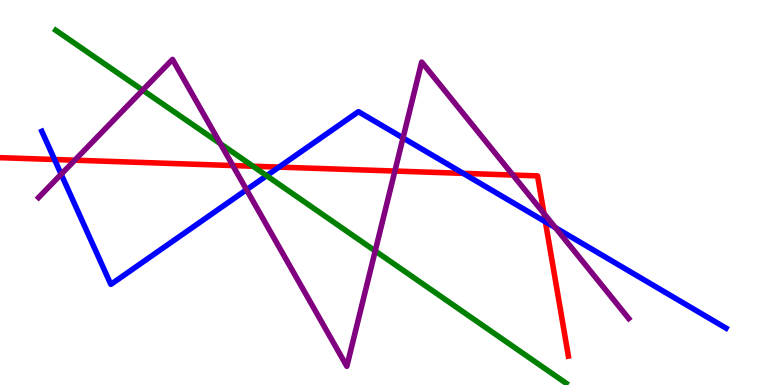[{'lines': ['blue', 'red'], 'intersections': [{'x': 0.704, 'y': 5.86}, {'x': 3.6, 'y': 5.66}, {'x': 5.98, 'y': 5.5}, {'x': 7.04, 'y': 4.24}]}, {'lines': ['green', 'red'], 'intersections': [{'x': 3.26, 'y': 5.68}]}, {'lines': ['purple', 'red'], 'intersections': [{'x': 0.965, 'y': 5.84}, {'x': 3.0, 'y': 5.7}, {'x': 5.1, 'y': 5.56}, {'x': 6.62, 'y': 5.45}, {'x': 7.02, 'y': 4.45}]}, {'lines': ['blue', 'green'], 'intersections': [{'x': 3.44, 'y': 5.44}]}, {'lines': ['blue', 'purple'], 'intersections': [{'x': 0.789, 'y': 5.47}, {'x': 3.18, 'y': 5.07}, {'x': 5.2, 'y': 6.42}, {'x': 7.17, 'y': 4.09}]}, {'lines': ['green', 'purple'], 'intersections': [{'x': 1.84, 'y': 7.66}, {'x': 2.84, 'y': 6.27}, {'x': 4.84, 'y': 3.48}]}]